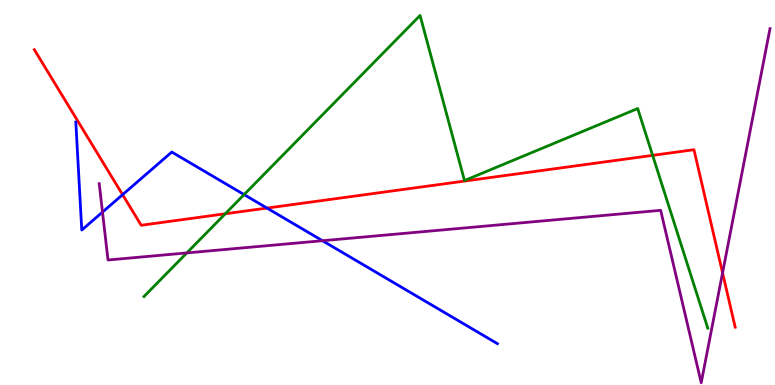[{'lines': ['blue', 'red'], 'intersections': [{'x': 1.58, 'y': 4.94}, {'x': 3.45, 'y': 4.6}]}, {'lines': ['green', 'red'], 'intersections': [{'x': 2.91, 'y': 4.45}, {'x': 8.42, 'y': 5.96}]}, {'lines': ['purple', 'red'], 'intersections': [{'x': 9.32, 'y': 2.91}]}, {'lines': ['blue', 'green'], 'intersections': [{'x': 3.15, 'y': 4.95}]}, {'lines': ['blue', 'purple'], 'intersections': [{'x': 1.32, 'y': 4.49}, {'x': 4.16, 'y': 3.75}]}, {'lines': ['green', 'purple'], 'intersections': [{'x': 2.41, 'y': 3.43}]}]